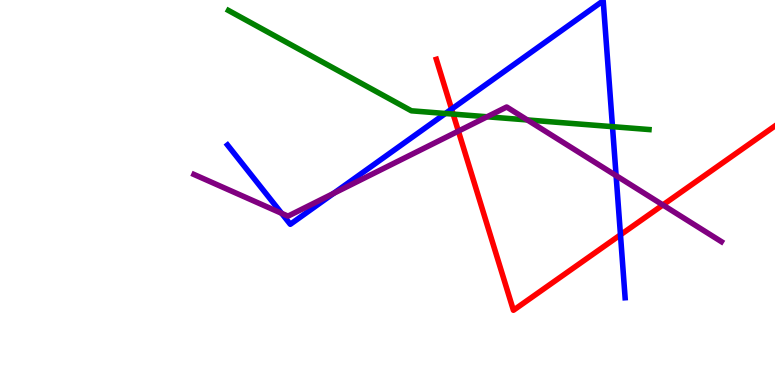[{'lines': ['blue', 'red'], 'intersections': [{'x': 5.83, 'y': 7.17}, {'x': 8.01, 'y': 3.9}]}, {'lines': ['green', 'red'], 'intersections': [{'x': 5.85, 'y': 7.04}]}, {'lines': ['purple', 'red'], 'intersections': [{'x': 5.91, 'y': 6.59}, {'x': 8.55, 'y': 4.68}]}, {'lines': ['blue', 'green'], 'intersections': [{'x': 5.75, 'y': 7.05}, {'x': 7.9, 'y': 6.71}]}, {'lines': ['blue', 'purple'], 'intersections': [{'x': 3.63, 'y': 4.46}, {'x': 4.3, 'y': 4.98}, {'x': 7.95, 'y': 5.44}]}, {'lines': ['green', 'purple'], 'intersections': [{'x': 6.29, 'y': 6.97}, {'x': 6.8, 'y': 6.88}]}]